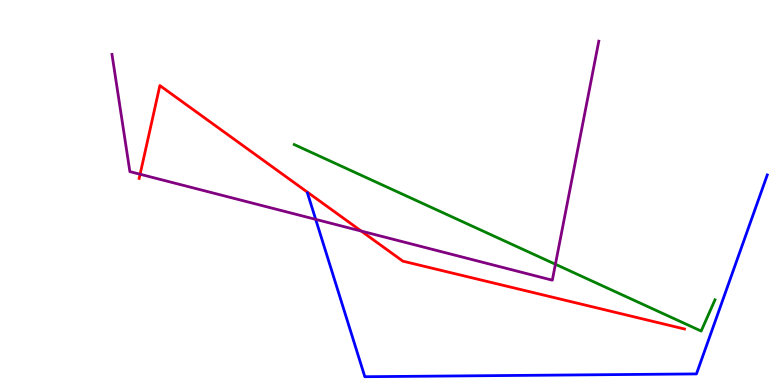[{'lines': ['blue', 'red'], 'intersections': []}, {'lines': ['green', 'red'], 'intersections': []}, {'lines': ['purple', 'red'], 'intersections': [{'x': 1.81, 'y': 5.47}, {'x': 4.66, 'y': 4.0}]}, {'lines': ['blue', 'green'], 'intersections': []}, {'lines': ['blue', 'purple'], 'intersections': [{'x': 4.07, 'y': 4.3}]}, {'lines': ['green', 'purple'], 'intersections': [{'x': 7.17, 'y': 3.14}]}]